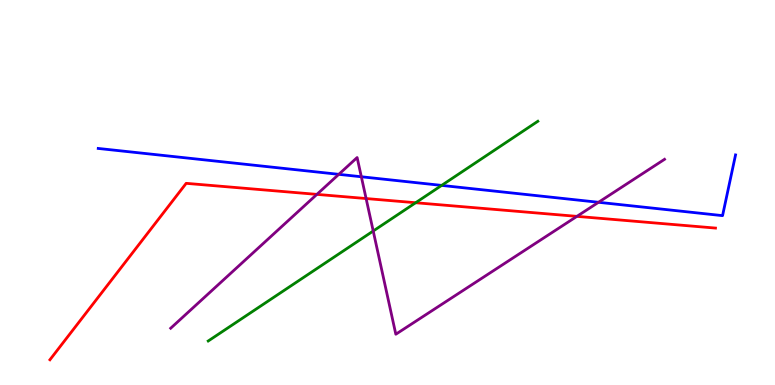[{'lines': ['blue', 'red'], 'intersections': []}, {'lines': ['green', 'red'], 'intersections': [{'x': 5.36, 'y': 4.73}]}, {'lines': ['purple', 'red'], 'intersections': [{'x': 4.09, 'y': 4.95}, {'x': 4.72, 'y': 4.84}, {'x': 7.44, 'y': 4.38}]}, {'lines': ['blue', 'green'], 'intersections': [{'x': 5.7, 'y': 5.18}]}, {'lines': ['blue', 'purple'], 'intersections': [{'x': 4.37, 'y': 5.47}, {'x': 4.66, 'y': 5.41}, {'x': 7.72, 'y': 4.75}]}, {'lines': ['green', 'purple'], 'intersections': [{'x': 4.82, 'y': 4.0}]}]